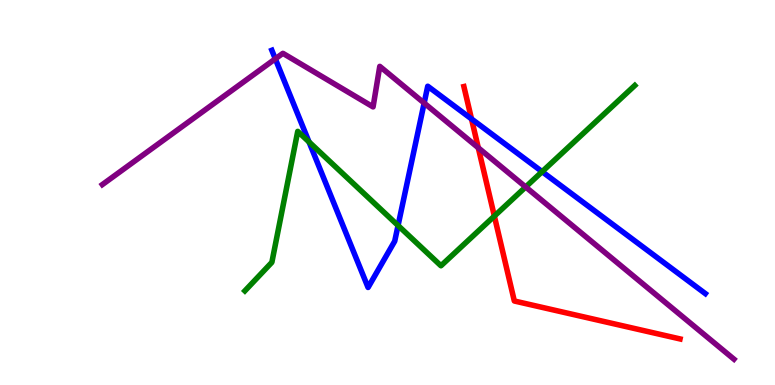[{'lines': ['blue', 'red'], 'intersections': [{'x': 6.08, 'y': 6.91}]}, {'lines': ['green', 'red'], 'intersections': [{'x': 6.38, 'y': 4.39}]}, {'lines': ['purple', 'red'], 'intersections': [{'x': 6.17, 'y': 6.16}]}, {'lines': ['blue', 'green'], 'intersections': [{'x': 3.99, 'y': 6.31}, {'x': 5.14, 'y': 4.14}, {'x': 7.0, 'y': 5.54}]}, {'lines': ['blue', 'purple'], 'intersections': [{'x': 3.55, 'y': 8.47}, {'x': 5.47, 'y': 7.32}]}, {'lines': ['green', 'purple'], 'intersections': [{'x': 6.78, 'y': 5.14}]}]